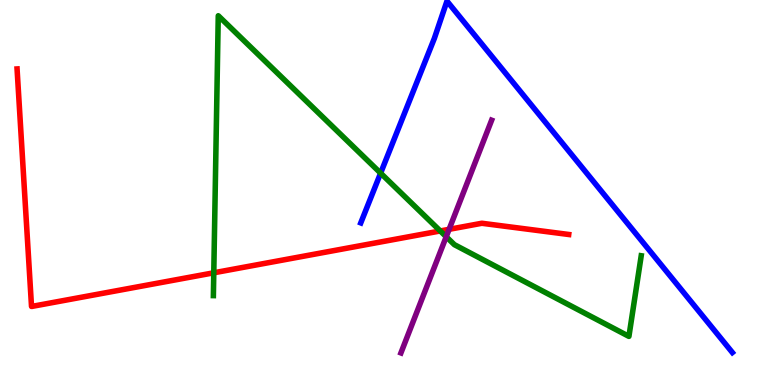[{'lines': ['blue', 'red'], 'intersections': []}, {'lines': ['green', 'red'], 'intersections': [{'x': 2.76, 'y': 2.91}, {'x': 5.68, 'y': 4.0}]}, {'lines': ['purple', 'red'], 'intersections': [{'x': 5.79, 'y': 4.04}]}, {'lines': ['blue', 'green'], 'intersections': [{'x': 4.91, 'y': 5.5}]}, {'lines': ['blue', 'purple'], 'intersections': []}, {'lines': ['green', 'purple'], 'intersections': [{'x': 5.76, 'y': 3.85}]}]